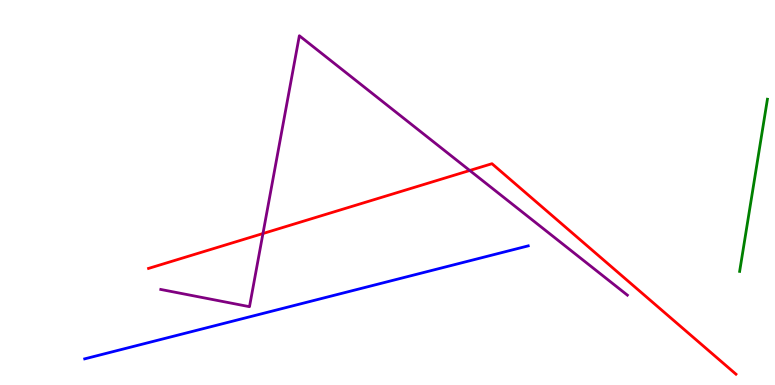[{'lines': ['blue', 'red'], 'intersections': []}, {'lines': ['green', 'red'], 'intersections': []}, {'lines': ['purple', 'red'], 'intersections': [{'x': 3.39, 'y': 3.93}, {'x': 6.06, 'y': 5.57}]}, {'lines': ['blue', 'green'], 'intersections': []}, {'lines': ['blue', 'purple'], 'intersections': []}, {'lines': ['green', 'purple'], 'intersections': []}]